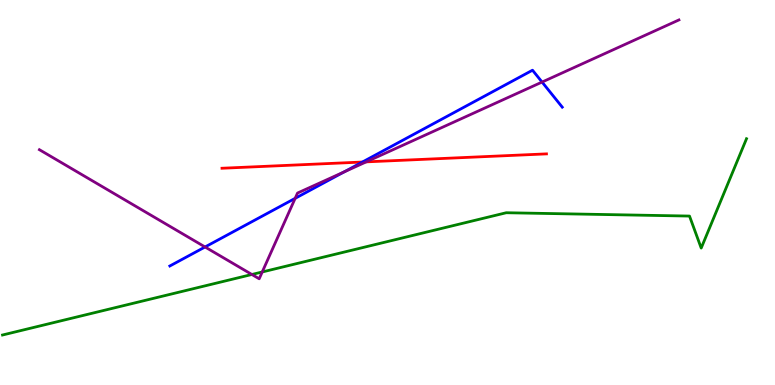[{'lines': ['blue', 'red'], 'intersections': [{'x': 4.68, 'y': 5.79}]}, {'lines': ['green', 'red'], 'intersections': []}, {'lines': ['purple', 'red'], 'intersections': [{'x': 4.73, 'y': 5.8}]}, {'lines': ['blue', 'green'], 'intersections': []}, {'lines': ['blue', 'purple'], 'intersections': [{'x': 2.65, 'y': 3.58}, {'x': 3.81, 'y': 4.85}, {'x': 4.44, 'y': 5.54}, {'x': 6.99, 'y': 7.87}]}, {'lines': ['green', 'purple'], 'intersections': [{'x': 3.25, 'y': 2.87}, {'x': 3.38, 'y': 2.94}]}]